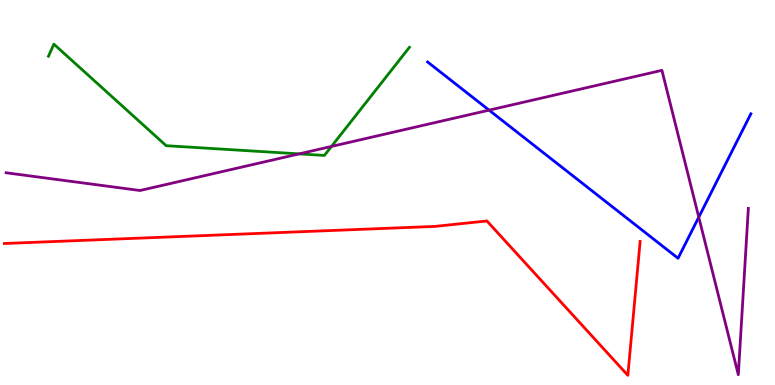[{'lines': ['blue', 'red'], 'intersections': []}, {'lines': ['green', 'red'], 'intersections': []}, {'lines': ['purple', 'red'], 'intersections': []}, {'lines': ['blue', 'green'], 'intersections': []}, {'lines': ['blue', 'purple'], 'intersections': [{'x': 6.31, 'y': 7.14}, {'x': 9.02, 'y': 4.36}]}, {'lines': ['green', 'purple'], 'intersections': [{'x': 3.86, 'y': 6.0}, {'x': 4.28, 'y': 6.2}]}]